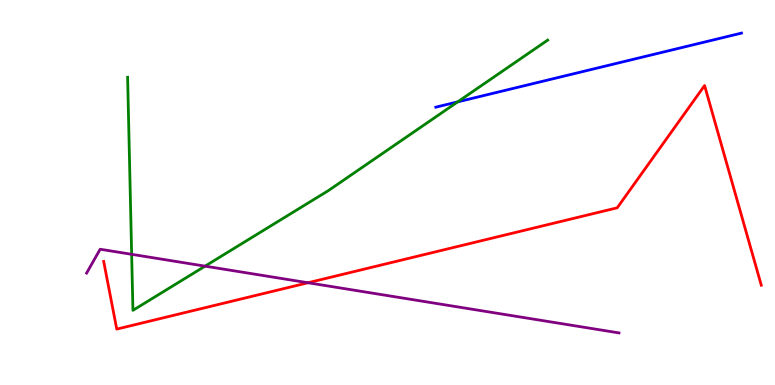[{'lines': ['blue', 'red'], 'intersections': []}, {'lines': ['green', 'red'], 'intersections': []}, {'lines': ['purple', 'red'], 'intersections': [{'x': 3.97, 'y': 2.66}]}, {'lines': ['blue', 'green'], 'intersections': [{'x': 5.91, 'y': 7.35}]}, {'lines': ['blue', 'purple'], 'intersections': []}, {'lines': ['green', 'purple'], 'intersections': [{'x': 1.7, 'y': 3.39}, {'x': 2.65, 'y': 3.09}]}]